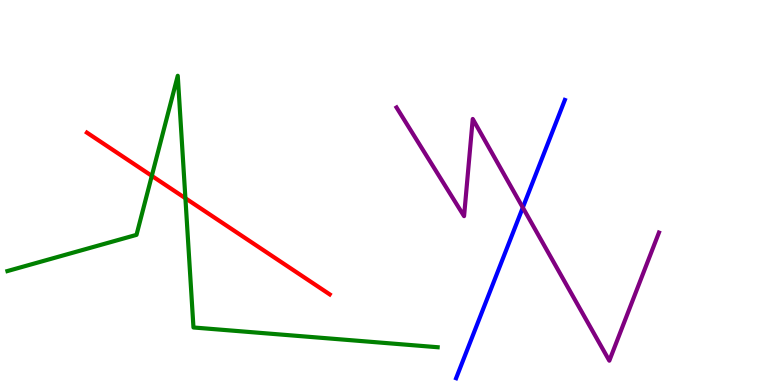[{'lines': ['blue', 'red'], 'intersections': []}, {'lines': ['green', 'red'], 'intersections': [{'x': 1.96, 'y': 5.43}, {'x': 2.39, 'y': 4.85}]}, {'lines': ['purple', 'red'], 'intersections': []}, {'lines': ['blue', 'green'], 'intersections': []}, {'lines': ['blue', 'purple'], 'intersections': [{'x': 6.75, 'y': 4.61}]}, {'lines': ['green', 'purple'], 'intersections': []}]